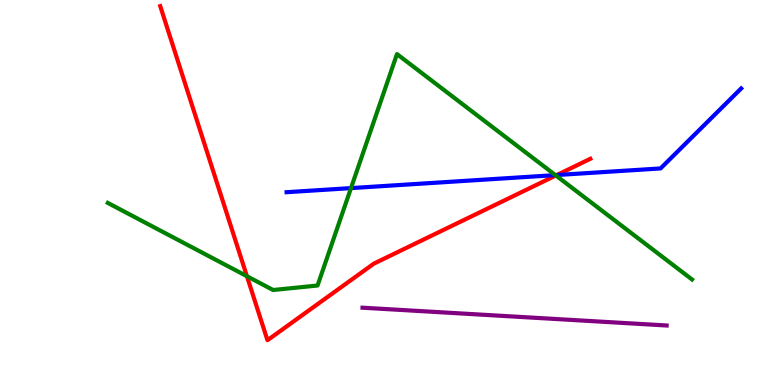[{'lines': ['blue', 'red'], 'intersections': [{'x': 7.18, 'y': 5.45}]}, {'lines': ['green', 'red'], 'intersections': [{'x': 3.19, 'y': 2.83}, {'x': 7.17, 'y': 5.44}]}, {'lines': ['purple', 'red'], 'intersections': []}, {'lines': ['blue', 'green'], 'intersections': [{'x': 4.53, 'y': 5.11}, {'x': 7.17, 'y': 5.45}]}, {'lines': ['blue', 'purple'], 'intersections': []}, {'lines': ['green', 'purple'], 'intersections': []}]